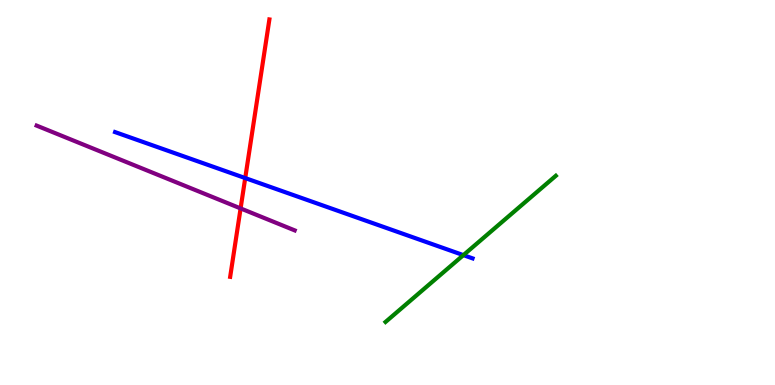[{'lines': ['blue', 'red'], 'intersections': [{'x': 3.16, 'y': 5.37}]}, {'lines': ['green', 'red'], 'intersections': []}, {'lines': ['purple', 'red'], 'intersections': [{'x': 3.1, 'y': 4.59}]}, {'lines': ['blue', 'green'], 'intersections': [{'x': 5.98, 'y': 3.37}]}, {'lines': ['blue', 'purple'], 'intersections': []}, {'lines': ['green', 'purple'], 'intersections': []}]